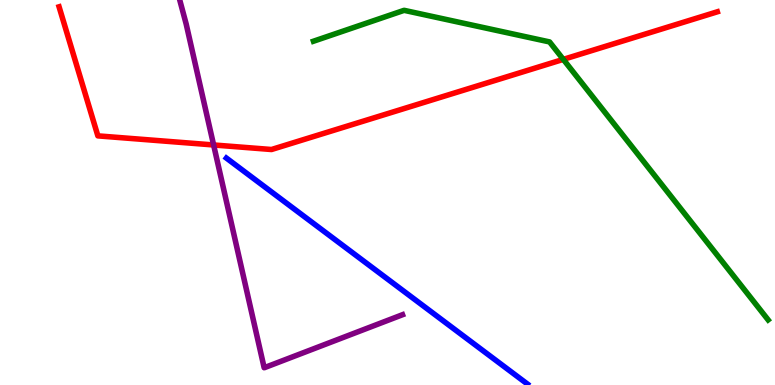[{'lines': ['blue', 'red'], 'intersections': []}, {'lines': ['green', 'red'], 'intersections': [{'x': 7.27, 'y': 8.46}]}, {'lines': ['purple', 'red'], 'intersections': [{'x': 2.76, 'y': 6.23}]}, {'lines': ['blue', 'green'], 'intersections': []}, {'lines': ['blue', 'purple'], 'intersections': []}, {'lines': ['green', 'purple'], 'intersections': []}]